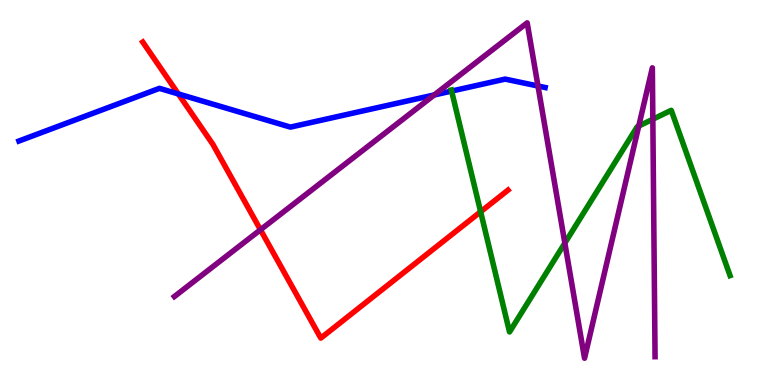[{'lines': ['blue', 'red'], 'intersections': [{'x': 2.3, 'y': 7.56}]}, {'lines': ['green', 'red'], 'intersections': [{'x': 6.2, 'y': 4.5}]}, {'lines': ['purple', 'red'], 'intersections': [{'x': 3.36, 'y': 4.03}]}, {'lines': ['blue', 'green'], 'intersections': [{'x': 5.83, 'y': 7.63}]}, {'lines': ['blue', 'purple'], 'intersections': [{'x': 5.6, 'y': 7.53}, {'x': 6.94, 'y': 7.77}]}, {'lines': ['green', 'purple'], 'intersections': [{'x': 7.29, 'y': 3.69}, {'x': 8.24, 'y': 6.73}, {'x': 8.42, 'y': 6.9}]}]